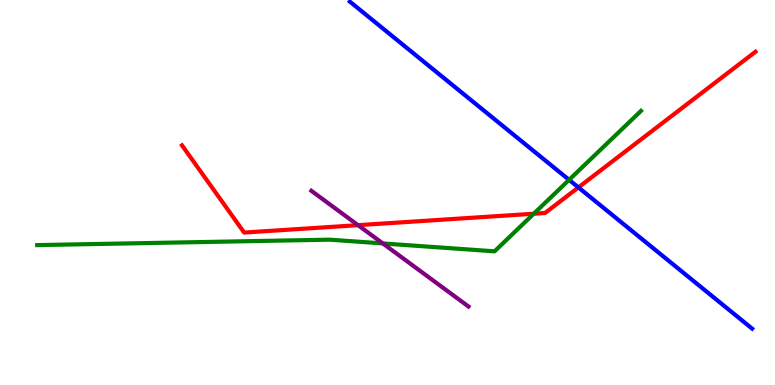[{'lines': ['blue', 'red'], 'intersections': [{'x': 7.46, 'y': 5.13}]}, {'lines': ['green', 'red'], 'intersections': [{'x': 6.89, 'y': 4.45}]}, {'lines': ['purple', 'red'], 'intersections': [{'x': 4.62, 'y': 4.15}]}, {'lines': ['blue', 'green'], 'intersections': [{'x': 7.34, 'y': 5.33}]}, {'lines': ['blue', 'purple'], 'intersections': []}, {'lines': ['green', 'purple'], 'intersections': [{'x': 4.94, 'y': 3.68}]}]